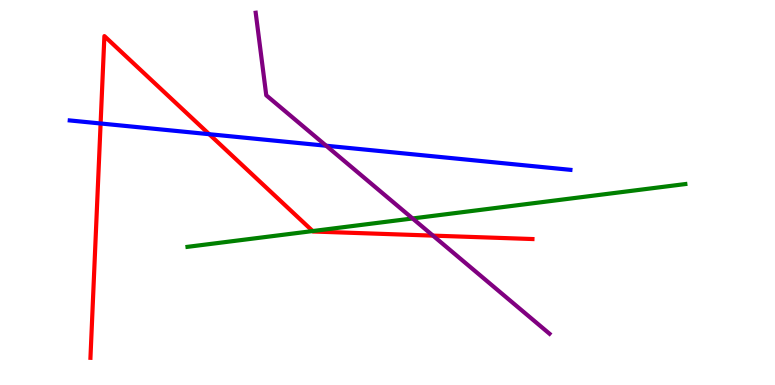[{'lines': ['blue', 'red'], 'intersections': [{'x': 1.3, 'y': 6.79}, {'x': 2.7, 'y': 6.51}]}, {'lines': ['green', 'red'], 'intersections': [{'x': 4.03, 'y': 4.0}]}, {'lines': ['purple', 'red'], 'intersections': [{'x': 5.59, 'y': 3.88}]}, {'lines': ['blue', 'green'], 'intersections': []}, {'lines': ['blue', 'purple'], 'intersections': [{'x': 4.21, 'y': 6.21}]}, {'lines': ['green', 'purple'], 'intersections': [{'x': 5.32, 'y': 4.33}]}]